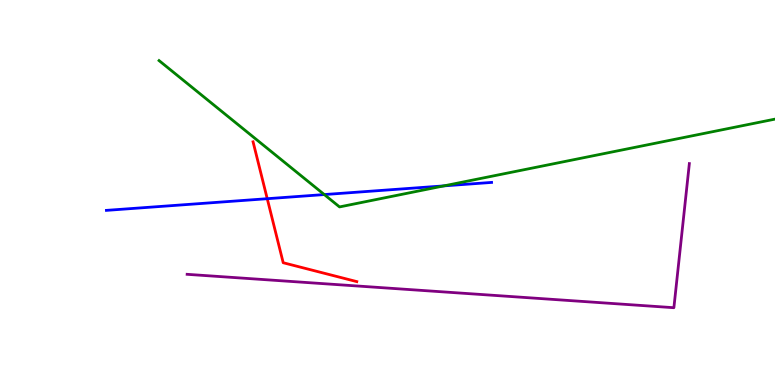[{'lines': ['blue', 'red'], 'intersections': [{'x': 3.45, 'y': 4.84}]}, {'lines': ['green', 'red'], 'intersections': []}, {'lines': ['purple', 'red'], 'intersections': []}, {'lines': ['blue', 'green'], 'intersections': [{'x': 4.18, 'y': 4.95}, {'x': 5.73, 'y': 5.17}]}, {'lines': ['blue', 'purple'], 'intersections': []}, {'lines': ['green', 'purple'], 'intersections': []}]